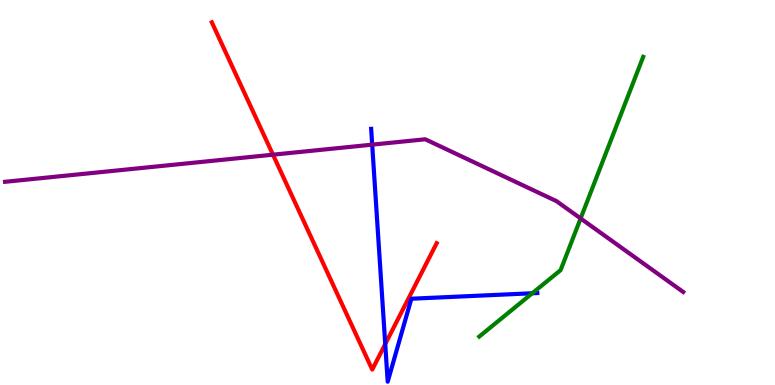[{'lines': ['blue', 'red'], 'intersections': [{'x': 4.97, 'y': 1.06}]}, {'lines': ['green', 'red'], 'intersections': []}, {'lines': ['purple', 'red'], 'intersections': [{'x': 3.52, 'y': 5.98}]}, {'lines': ['blue', 'green'], 'intersections': [{'x': 6.87, 'y': 2.38}]}, {'lines': ['blue', 'purple'], 'intersections': [{'x': 4.8, 'y': 6.24}]}, {'lines': ['green', 'purple'], 'intersections': [{'x': 7.49, 'y': 4.33}]}]